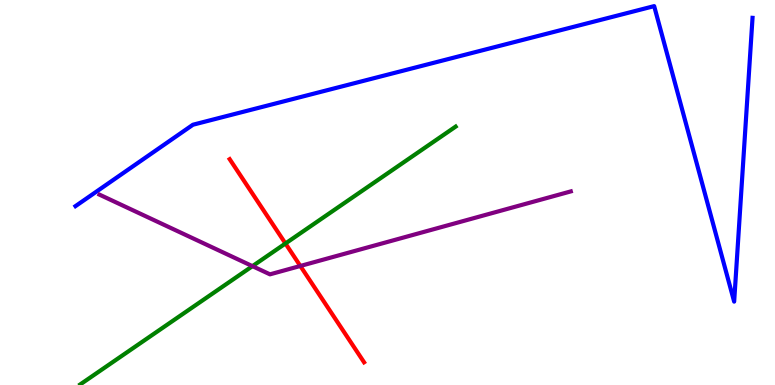[{'lines': ['blue', 'red'], 'intersections': []}, {'lines': ['green', 'red'], 'intersections': [{'x': 3.68, 'y': 3.68}]}, {'lines': ['purple', 'red'], 'intersections': [{'x': 3.88, 'y': 3.09}]}, {'lines': ['blue', 'green'], 'intersections': []}, {'lines': ['blue', 'purple'], 'intersections': []}, {'lines': ['green', 'purple'], 'intersections': [{'x': 3.26, 'y': 3.09}]}]